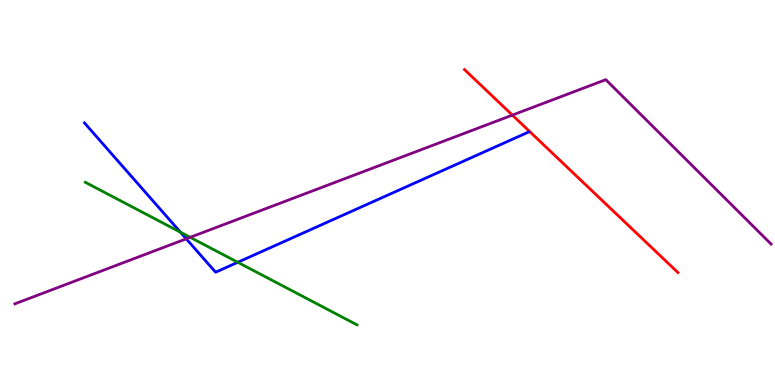[{'lines': ['blue', 'red'], 'intersections': []}, {'lines': ['green', 'red'], 'intersections': []}, {'lines': ['purple', 'red'], 'intersections': [{'x': 6.61, 'y': 7.01}]}, {'lines': ['blue', 'green'], 'intersections': [{'x': 2.33, 'y': 3.97}, {'x': 3.07, 'y': 3.19}]}, {'lines': ['blue', 'purple'], 'intersections': [{'x': 2.4, 'y': 3.8}]}, {'lines': ['green', 'purple'], 'intersections': [{'x': 2.45, 'y': 3.84}]}]